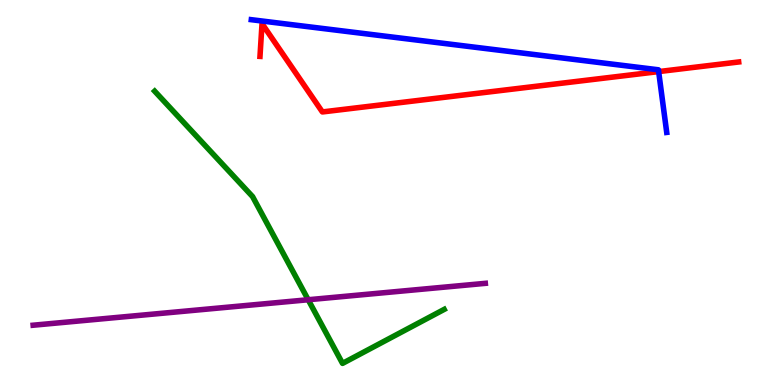[{'lines': ['blue', 'red'], 'intersections': [{'x': 8.5, 'y': 8.14}]}, {'lines': ['green', 'red'], 'intersections': []}, {'lines': ['purple', 'red'], 'intersections': []}, {'lines': ['blue', 'green'], 'intersections': []}, {'lines': ['blue', 'purple'], 'intersections': []}, {'lines': ['green', 'purple'], 'intersections': [{'x': 3.98, 'y': 2.21}]}]